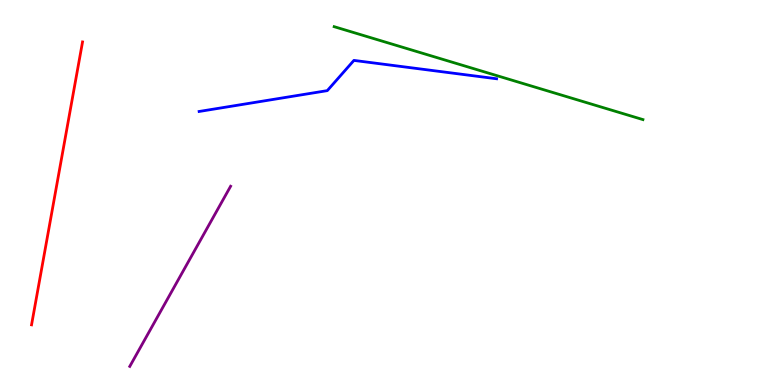[{'lines': ['blue', 'red'], 'intersections': []}, {'lines': ['green', 'red'], 'intersections': []}, {'lines': ['purple', 'red'], 'intersections': []}, {'lines': ['blue', 'green'], 'intersections': []}, {'lines': ['blue', 'purple'], 'intersections': []}, {'lines': ['green', 'purple'], 'intersections': []}]